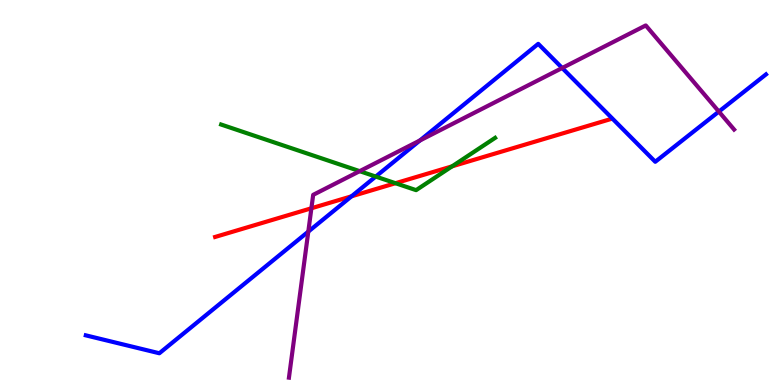[{'lines': ['blue', 'red'], 'intersections': [{'x': 4.54, 'y': 4.9}]}, {'lines': ['green', 'red'], 'intersections': [{'x': 5.1, 'y': 5.24}, {'x': 5.83, 'y': 5.68}]}, {'lines': ['purple', 'red'], 'intersections': [{'x': 4.02, 'y': 4.59}]}, {'lines': ['blue', 'green'], 'intersections': [{'x': 4.85, 'y': 5.41}]}, {'lines': ['blue', 'purple'], 'intersections': [{'x': 3.98, 'y': 3.98}, {'x': 5.42, 'y': 6.35}, {'x': 7.25, 'y': 8.23}, {'x': 9.28, 'y': 7.1}]}, {'lines': ['green', 'purple'], 'intersections': [{'x': 4.64, 'y': 5.55}]}]